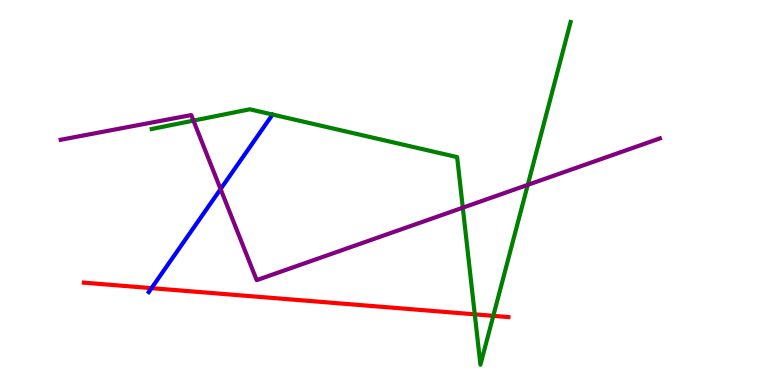[{'lines': ['blue', 'red'], 'intersections': [{'x': 1.96, 'y': 2.52}]}, {'lines': ['green', 'red'], 'intersections': [{'x': 6.13, 'y': 1.84}, {'x': 6.37, 'y': 1.8}]}, {'lines': ['purple', 'red'], 'intersections': []}, {'lines': ['blue', 'green'], 'intersections': []}, {'lines': ['blue', 'purple'], 'intersections': [{'x': 2.85, 'y': 5.09}]}, {'lines': ['green', 'purple'], 'intersections': [{'x': 2.5, 'y': 6.87}, {'x': 5.97, 'y': 4.61}, {'x': 6.81, 'y': 5.2}]}]